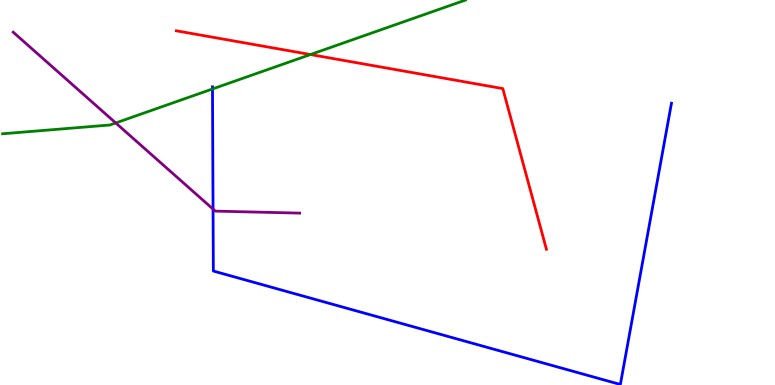[{'lines': ['blue', 'red'], 'intersections': []}, {'lines': ['green', 'red'], 'intersections': [{'x': 4.01, 'y': 8.58}]}, {'lines': ['purple', 'red'], 'intersections': []}, {'lines': ['blue', 'green'], 'intersections': [{'x': 2.74, 'y': 7.69}]}, {'lines': ['blue', 'purple'], 'intersections': [{'x': 2.75, 'y': 4.57}]}, {'lines': ['green', 'purple'], 'intersections': [{'x': 1.49, 'y': 6.81}]}]